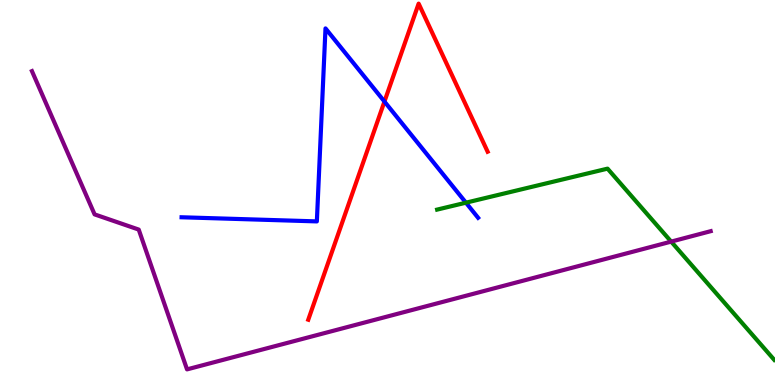[{'lines': ['blue', 'red'], 'intersections': [{'x': 4.96, 'y': 7.36}]}, {'lines': ['green', 'red'], 'intersections': []}, {'lines': ['purple', 'red'], 'intersections': []}, {'lines': ['blue', 'green'], 'intersections': [{'x': 6.01, 'y': 4.74}]}, {'lines': ['blue', 'purple'], 'intersections': []}, {'lines': ['green', 'purple'], 'intersections': [{'x': 8.66, 'y': 3.72}]}]